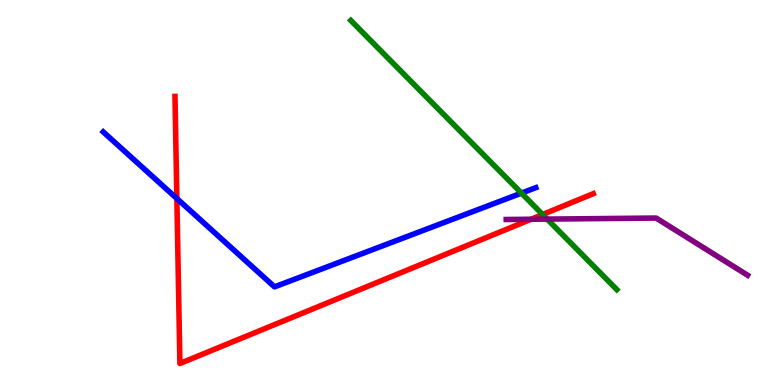[{'lines': ['blue', 'red'], 'intersections': [{'x': 2.28, 'y': 4.84}]}, {'lines': ['green', 'red'], 'intersections': [{'x': 7.0, 'y': 4.43}]}, {'lines': ['purple', 'red'], 'intersections': [{'x': 6.85, 'y': 4.31}]}, {'lines': ['blue', 'green'], 'intersections': [{'x': 6.73, 'y': 4.98}]}, {'lines': ['blue', 'purple'], 'intersections': []}, {'lines': ['green', 'purple'], 'intersections': [{'x': 7.06, 'y': 4.31}]}]